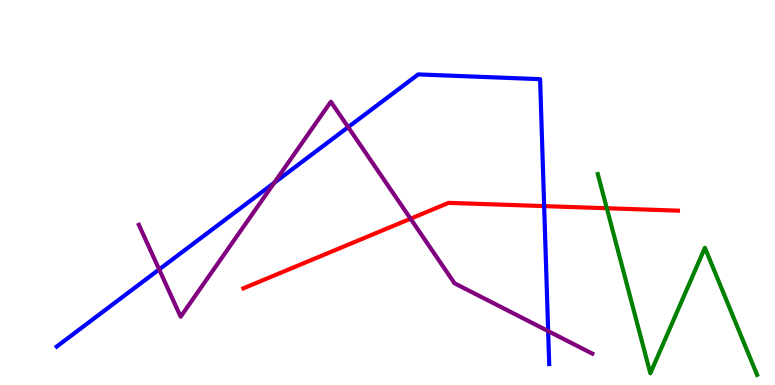[{'lines': ['blue', 'red'], 'intersections': [{'x': 7.02, 'y': 4.65}]}, {'lines': ['green', 'red'], 'intersections': [{'x': 7.83, 'y': 4.59}]}, {'lines': ['purple', 'red'], 'intersections': [{'x': 5.3, 'y': 4.32}]}, {'lines': ['blue', 'green'], 'intersections': []}, {'lines': ['blue', 'purple'], 'intersections': [{'x': 2.05, 'y': 3.0}, {'x': 3.54, 'y': 5.25}, {'x': 4.49, 'y': 6.7}, {'x': 7.07, 'y': 1.4}]}, {'lines': ['green', 'purple'], 'intersections': []}]